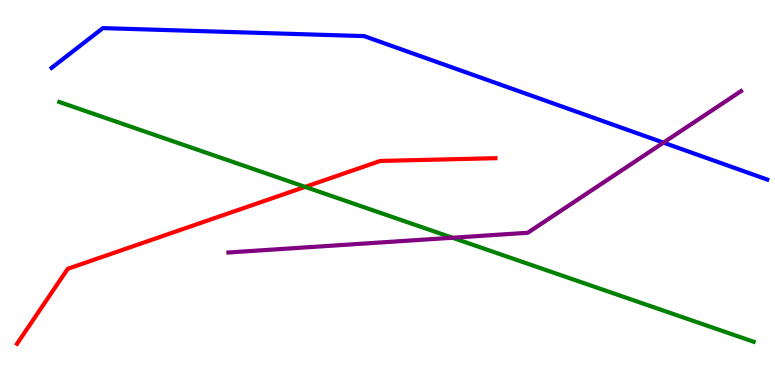[{'lines': ['blue', 'red'], 'intersections': []}, {'lines': ['green', 'red'], 'intersections': [{'x': 3.94, 'y': 5.15}]}, {'lines': ['purple', 'red'], 'intersections': []}, {'lines': ['blue', 'green'], 'intersections': []}, {'lines': ['blue', 'purple'], 'intersections': [{'x': 8.56, 'y': 6.3}]}, {'lines': ['green', 'purple'], 'intersections': [{'x': 5.84, 'y': 3.83}]}]